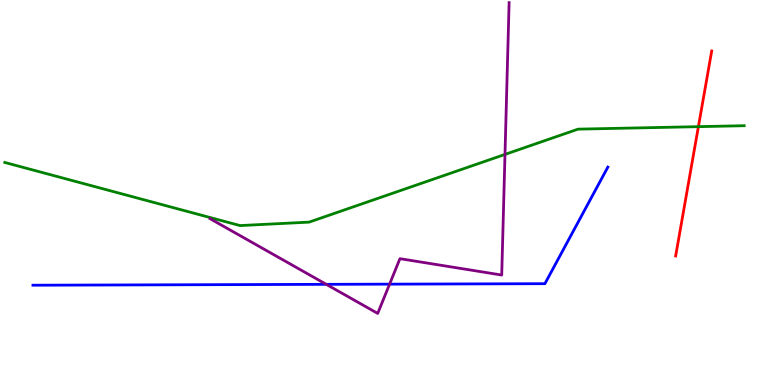[{'lines': ['blue', 'red'], 'intersections': []}, {'lines': ['green', 'red'], 'intersections': [{'x': 9.01, 'y': 6.71}]}, {'lines': ['purple', 'red'], 'intersections': []}, {'lines': ['blue', 'green'], 'intersections': []}, {'lines': ['blue', 'purple'], 'intersections': [{'x': 4.21, 'y': 2.61}, {'x': 5.03, 'y': 2.62}]}, {'lines': ['green', 'purple'], 'intersections': [{'x': 6.52, 'y': 5.99}]}]